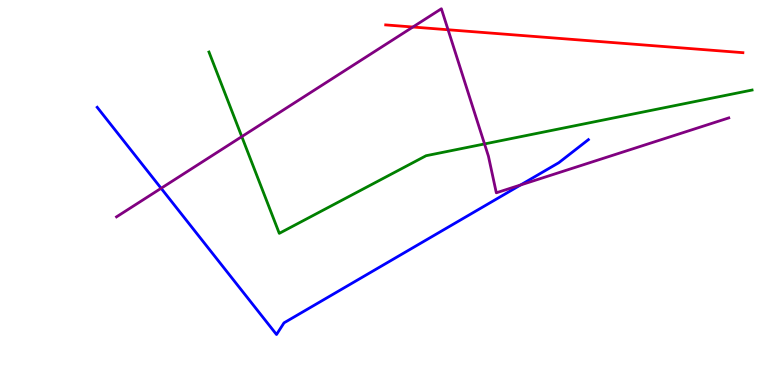[{'lines': ['blue', 'red'], 'intersections': []}, {'lines': ['green', 'red'], 'intersections': []}, {'lines': ['purple', 'red'], 'intersections': [{'x': 5.33, 'y': 9.3}, {'x': 5.78, 'y': 9.23}]}, {'lines': ['blue', 'green'], 'intersections': []}, {'lines': ['blue', 'purple'], 'intersections': [{'x': 2.08, 'y': 5.11}, {'x': 6.72, 'y': 5.2}]}, {'lines': ['green', 'purple'], 'intersections': [{'x': 3.12, 'y': 6.45}, {'x': 6.25, 'y': 6.26}]}]